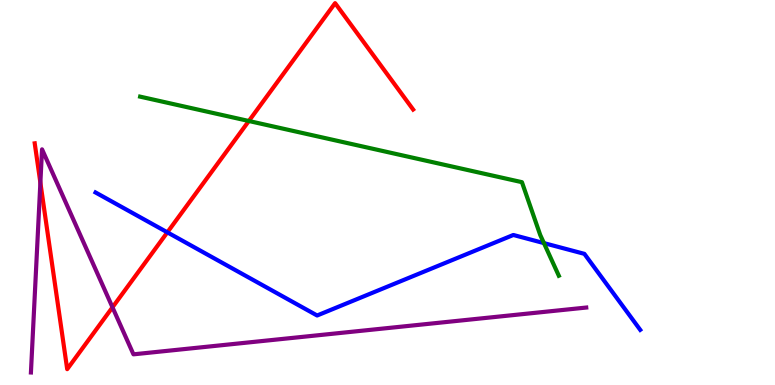[{'lines': ['blue', 'red'], 'intersections': [{'x': 2.16, 'y': 3.97}]}, {'lines': ['green', 'red'], 'intersections': [{'x': 3.21, 'y': 6.86}]}, {'lines': ['purple', 'red'], 'intersections': [{'x': 0.521, 'y': 5.25}, {'x': 1.45, 'y': 2.02}]}, {'lines': ['blue', 'green'], 'intersections': [{'x': 7.02, 'y': 3.69}]}, {'lines': ['blue', 'purple'], 'intersections': []}, {'lines': ['green', 'purple'], 'intersections': []}]